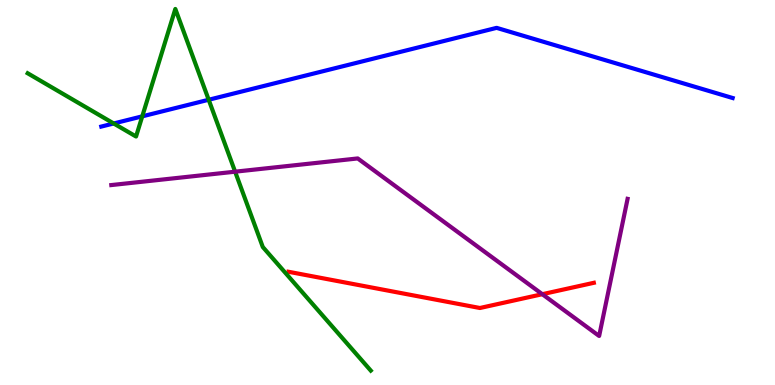[{'lines': ['blue', 'red'], 'intersections': []}, {'lines': ['green', 'red'], 'intersections': []}, {'lines': ['purple', 'red'], 'intersections': [{'x': 7.0, 'y': 2.36}]}, {'lines': ['blue', 'green'], 'intersections': [{'x': 1.47, 'y': 6.79}, {'x': 1.84, 'y': 6.98}, {'x': 2.69, 'y': 7.41}]}, {'lines': ['blue', 'purple'], 'intersections': []}, {'lines': ['green', 'purple'], 'intersections': [{'x': 3.03, 'y': 5.54}]}]